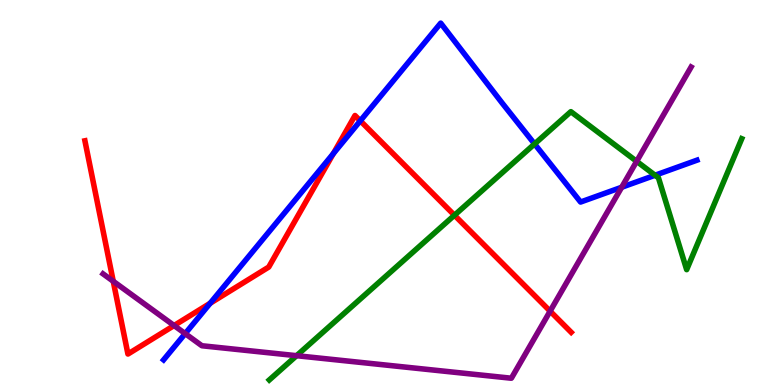[{'lines': ['blue', 'red'], 'intersections': [{'x': 2.71, 'y': 2.12}, {'x': 4.3, 'y': 6.01}, {'x': 4.65, 'y': 6.86}]}, {'lines': ['green', 'red'], 'intersections': [{'x': 5.86, 'y': 4.41}]}, {'lines': ['purple', 'red'], 'intersections': [{'x': 1.46, 'y': 2.69}, {'x': 2.25, 'y': 1.54}, {'x': 7.1, 'y': 1.92}]}, {'lines': ['blue', 'green'], 'intersections': [{'x': 6.9, 'y': 6.26}, {'x': 8.45, 'y': 5.45}]}, {'lines': ['blue', 'purple'], 'intersections': [{'x': 2.39, 'y': 1.33}, {'x': 8.02, 'y': 5.14}]}, {'lines': ['green', 'purple'], 'intersections': [{'x': 3.83, 'y': 0.761}, {'x': 8.21, 'y': 5.81}]}]